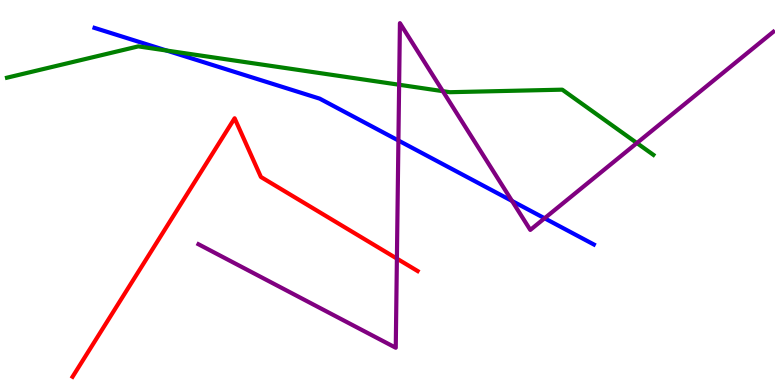[{'lines': ['blue', 'red'], 'intersections': []}, {'lines': ['green', 'red'], 'intersections': []}, {'lines': ['purple', 'red'], 'intersections': [{'x': 5.12, 'y': 3.28}]}, {'lines': ['blue', 'green'], 'intersections': [{'x': 2.15, 'y': 8.69}]}, {'lines': ['blue', 'purple'], 'intersections': [{'x': 5.14, 'y': 6.35}, {'x': 6.61, 'y': 4.78}, {'x': 7.03, 'y': 4.33}]}, {'lines': ['green', 'purple'], 'intersections': [{'x': 5.15, 'y': 7.8}, {'x': 5.71, 'y': 7.63}, {'x': 8.22, 'y': 6.28}]}]